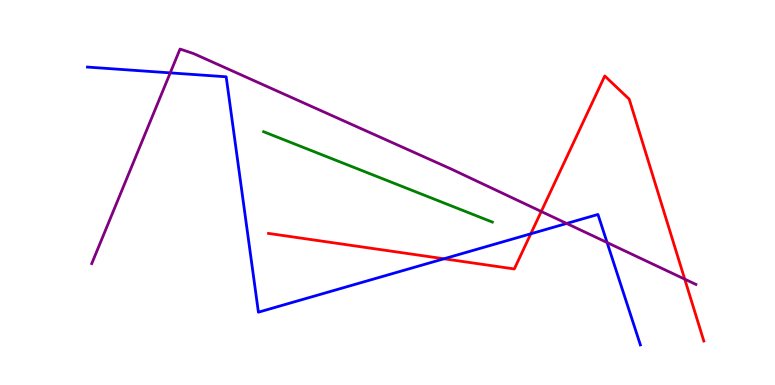[{'lines': ['blue', 'red'], 'intersections': [{'x': 5.73, 'y': 3.28}, {'x': 6.85, 'y': 3.93}]}, {'lines': ['green', 'red'], 'intersections': []}, {'lines': ['purple', 'red'], 'intersections': [{'x': 6.98, 'y': 4.51}, {'x': 8.84, 'y': 2.75}]}, {'lines': ['blue', 'green'], 'intersections': []}, {'lines': ['blue', 'purple'], 'intersections': [{'x': 2.2, 'y': 8.11}, {'x': 7.31, 'y': 4.2}, {'x': 7.83, 'y': 3.7}]}, {'lines': ['green', 'purple'], 'intersections': []}]